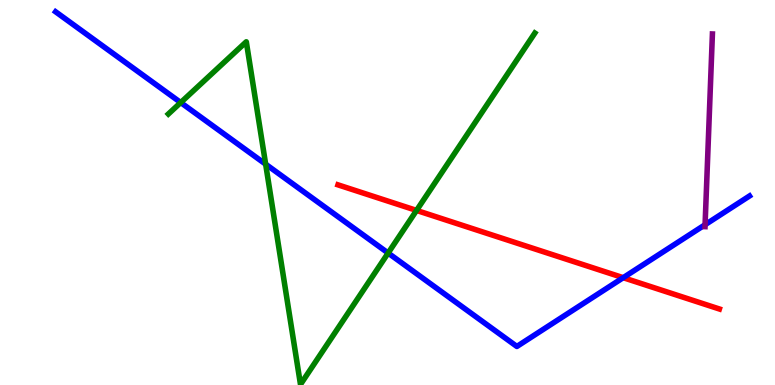[{'lines': ['blue', 'red'], 'intersections': [{'x': 8.04, 'y': 2.79}]}, {'lines': ['green', 'red'], 'intersections': [{'x': 5.37, 'y': 4.53}]}, {'lines': ['purple', 'red'], 'intersections': []}, {'lines': ['blue', 'green'], 'intersections': [{'x': 2.33, 'y': 7.34}, {'x': 3.43, 'y': 5.74}, {'x': 5.01, 'y': 3.43}]}, {'lines': ['blue', 'purple'], 'intersections': [{'x': 9.1, 'y': 4.16}]}, {'lines': ['green', 'purple'], 'intersections': []}]